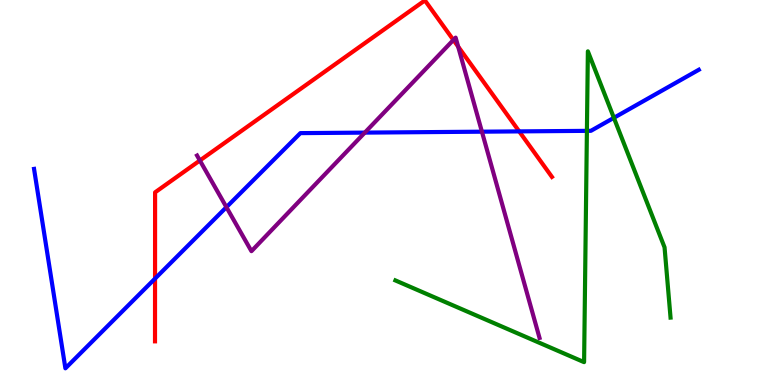[{'lines': ['blue', 'red'], 'intersections': [{'x': 2.0, 'y': 2.76}, {'x': 6.7, 'y': 6.59}]}, {'lines': ['green', 'red'], 'intersections': []}, {'lines': ['purple', 'red'], 'intersections': [{'x': 2.58, 'y': 5.83}, {'x': 5.85, 'y': 8.96}, {'x': 5.91, 'y': 8.79}]}, {'lines': ['blue', 'green'], 'intersections': [{'x': 7.57, 'y': 6.6}, {'x': 7.92, 'y': 6.94}]}, {'lines': ['blue', 'purple'], 'intersections': [{'x': 2.92, 'y': 4.62}, {'x': 4.71, 'y': 6.56}, {'x': 6.22, 'y': 6.58}]}, {'lines': ['green', 'purple'], 'intersections': []}]